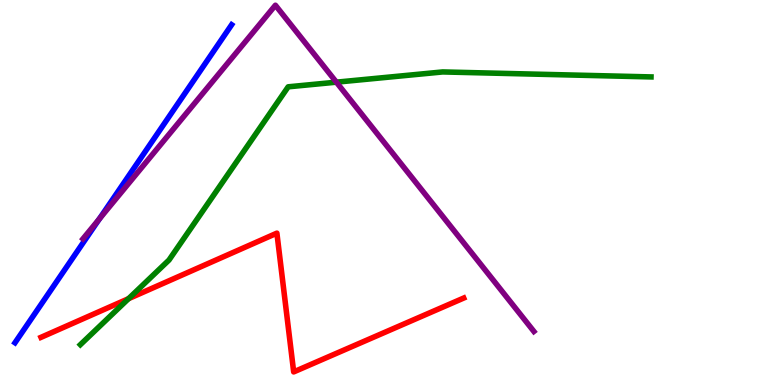[{'lines': ['blue', 'red'], 'intersections': []}, {'lines': ['green', 'red'], 'intersections': [{'x': 1.66, 'y': 2.24}]}, {'lines': ['purple', 'red'], 'intersections': []}, {'lines': ['blue', 'green'], 'intersections': []}, {'lines': ['blue', 'purple'], 'intersections': [{'x': 1.28, 'y': 4.31}]}, {'lines': ['green', 'purple'], 'intersections': [{'x': 4.34, 'y': 7.87}]}]